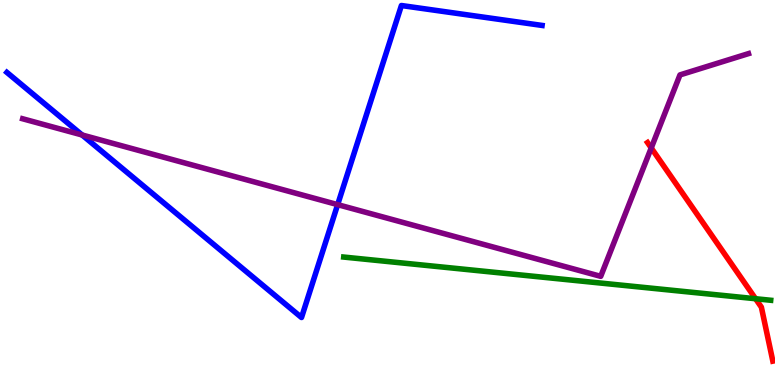[{'lines': ['blue', 'red'], 'intersections': []}, {'lines': ['green', 'red'], 'intersections': [{'x': 9.75, 'y': 2.24}]}, {'lines': ['purple', 'red'], 'intersections': [{'x': 8.4, 'y': 6.16}]}, {'lines': ['blue', 'green'], 'intersections': []}, {'lines': ['blue', 'purple'], 'intersections': [{'x': 1.06, 'y': 6.49}, {'x': 4.36, 'y': 4.68}]}, {'lines': ['green', 'purple'], 'intersections': []}]